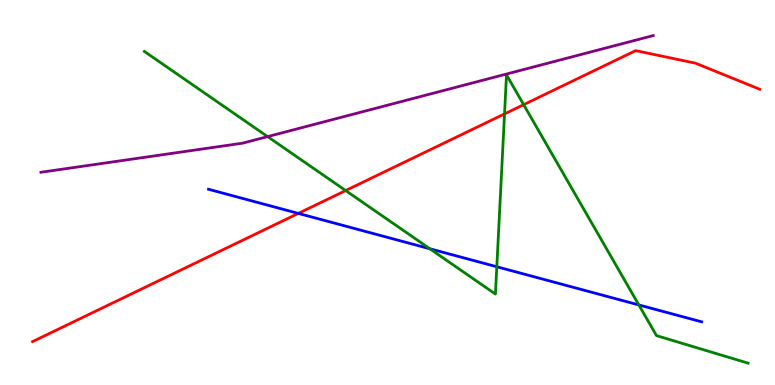[{'lines': ['blue', 'red'], 'intersections': [{'x': 3.85, 'y': 4.46}]}, {'lines': ['green', 'red'], 'intersections': [{'x': 4.46, 'y': 5.05}, {'x': 6.51, 'y': 7.04}, {'x': 6.76, 'y': 7.28}]}, {'lines': ['purple', 'red'], 'intersections': []}, {'lines': ['blue', 'green'], 'intersections': [{'x': 5.55, 'y': 3.54}, {'x': 6.41, 'y': 3.07}, {'x': 8.24, 'y': 2.08}]}, {'lines': ['blue', 'purple'], 'intersections': []}, {'lines': ['green', 'purple'], 'intersections': [{'x': 3.45, 'y': 6.45}]}]